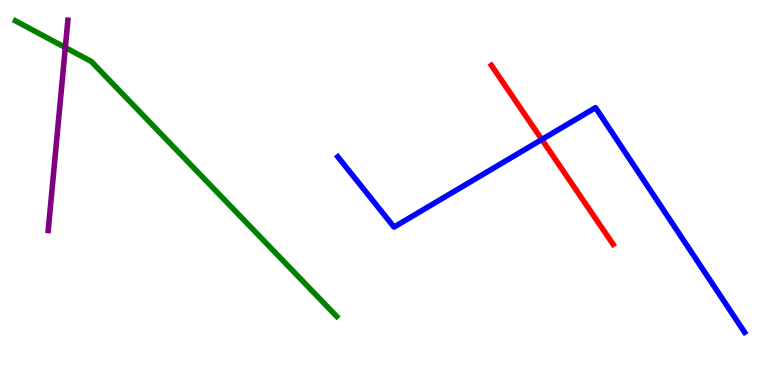[{'lines': ['blue', 'red'], 'intersections': [{'x': 6.99, 'y': 6.38}]}, {'lines': ['green', 'red'], 'intersections': []}, {'lines': ['purple', 'red'], 'intersections': []}, {'lines': ['blue', 'green'], 'intersections': []}, {'lines': ['blue', 'purple'], 'intersections': []}, {'lines': ['green', 'purple'], 'intersections': [{'x': 0.843, 'y': 8.77}]}]